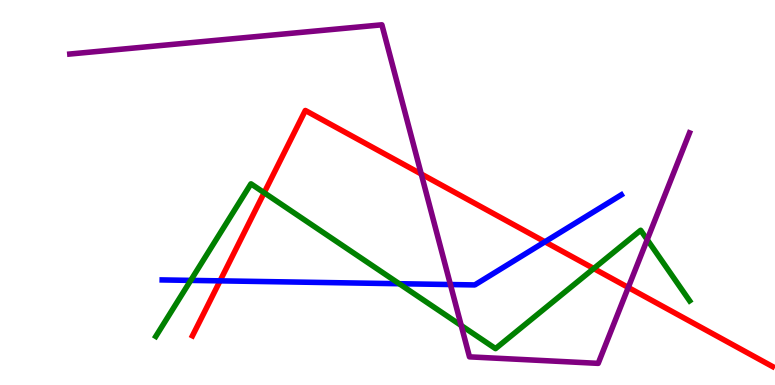[{'lines': ['blue', 'red'], 'intersections': [{'x': 2.84, 'y': 2.71}, {'x': 7.03, 'y': 3.72}]}, {'lines': ['green', 'red'], 'intersections': [{'x': 3.41, 'y': 4.99}, {'x': 7.66, 'y': 3.03}]}, {'lines': ['purple', 'red'], 'intersections': [{'x': 5.44, 'y': 5.48}, {'x': 8.11, 'y': 2.53}]}, {'lines': ['blue', 'green'], 'intersections': [{'x': 2.46, 'y': 2.72}, {'x': 5.15, 'y': 2.63}]}, {'lines': ['blue', 'purple'], 'intersections': [{'x': 5.81, 'y': 2.61}]}, {'lines': ['green', 'purple'], 'intersections': [{'x': 5.95, 'y': 1.55}, {'x': 8.35, 'y': 3.77}]}]